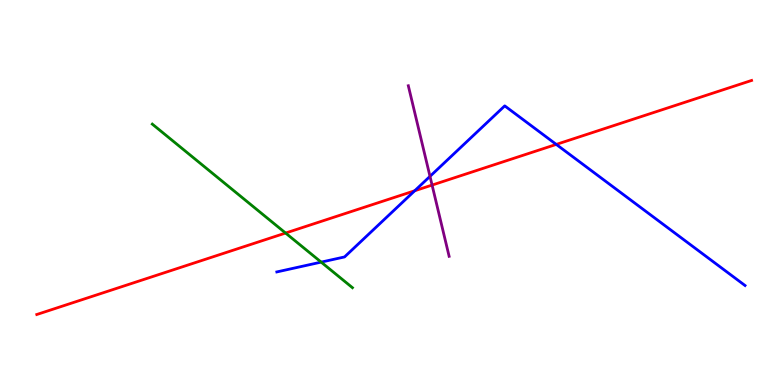[{'lines': ['blue', 'red'], 'intersections': [{'x': 5.35, 'y': 5.05}, {'x': 7.18, 'y': 6.25}]}, {'lines': ['green', 'red'], 'intersections': [{'x': 3.68, 'y': 3.95}]}, {'lines': ['purple', 'red'], 'intersections': [{'x': 5.58, 'y': 5.19}]}, {'lines': ['blue', 'green'], 'intersections': [{'x': 4.14, 'y': 3.19}]}, {'lines': ['blue', 'purple'], 'intersections': [{'x': 5.55, 'y': 5.42}]}, {'lines': ['green', 'purple'], 'intersections': []}]